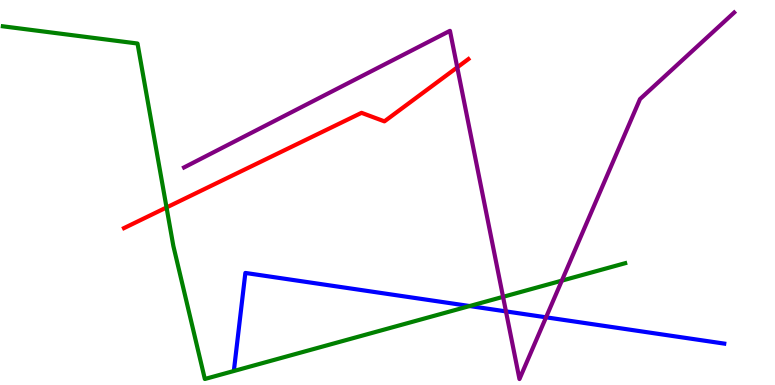[{'lines': ['blue', 'red'], 'intersections': []}, {'lines': ['green', 'red'], 'intersections': [{'x': 2.15, 'y': 4.61}]}, {'lines': ['purple', 'red'], 'intersections': [{'x': 5.9, 'y': 8.25}]}, {'lines': ['blue', 'green'], 'intersections': [{'x': 6.06, 'y': 2.05}]}, {'lines': ['blue', 'purple'], 'intersections': [{'x': 6.53, 'y': 1.91}, {'x': 7.05, 'y': 1.76}]}, {'lines': ['green', 'purple'], 'intersections': [{'x': 6.49, 'y': 2.29}, {'x': 7.25, 'y': 2.71}]}]